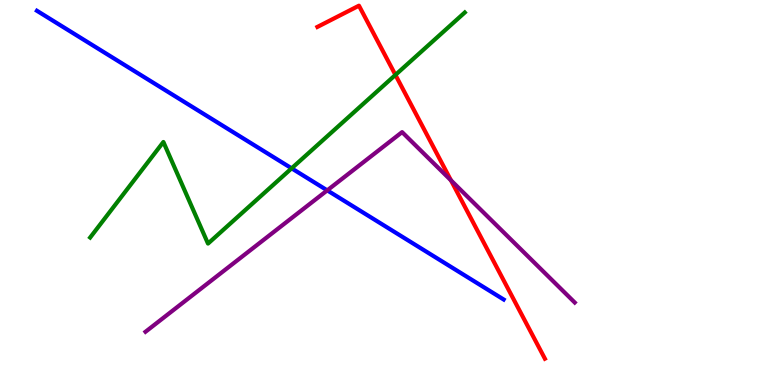[{'lines': ['blue', 'red'], 'intersections': []}, {'lines': ['green', 'red'], 'intersections': [{'x': 5.1, 'y': 8.05}]}, {'lines': ['purple', 'red'], 'intersections': [{'x': 5.82, 'y': 5.32}]}, {'lines': ['blue', 'green'], 'intersections': [{'x': 3.76, 'y': 5.63}]}, {'lines': ['blue', 'purple'], 'intersections': [{'x': 4.22, 'y': 5.06}]}, {'lines': ['green', 'purple'], 'intersections': []}]